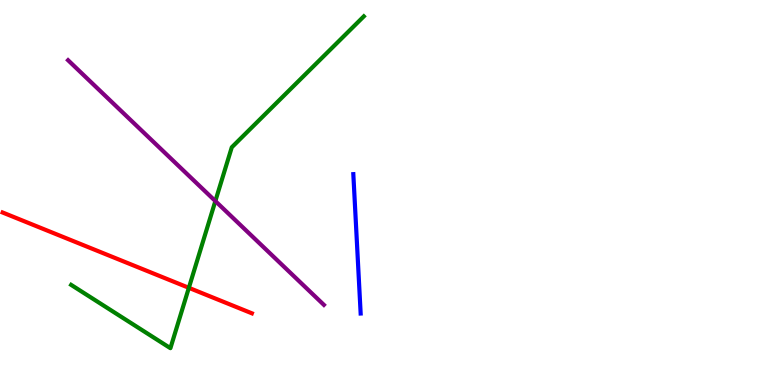[{'lines': ['blue', 'red'], 'intersections': []}, {'lines': ['green', 'red'], 'intersections': [{'x': 2.44, 'y': 2.52}]}, {'lines': ['purple', 'red'], 'intersections': []}, {'lines': ['blue', 'green'], 'intersections': []}, {'lines': ['blue', 'purple'], 'intersections': []}, {'lines': ['green', 'purple'], 'intersections': [{'x': 2.78, 'y': 4.78}]}]